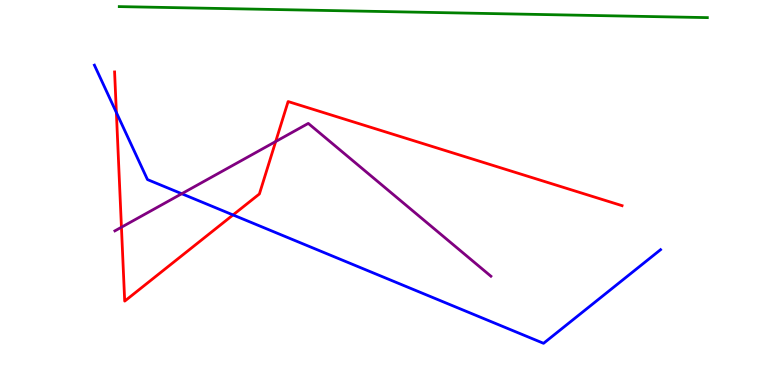[{'lines': ['blue', 'red'], 'intersections': [{'x': 1.5, 'y': 7.08}, {'x': 3.01, 'y': 4.42}]}, {'lines': ['green', 'red'], 'intersections': []}, {'lines': ['purple', 'red'], 'intersections': [{'x': 1.57, 'y': 4.1}, {'x': 3.56, 'y': 6.32}]}, {'lines': ['blue', 'green'], 'intersections': []}, {'lines': ['blue', 'purple'], 'intersections': [{'x': 2.34, 'y': 4.97}]}, {'lines': ['green', 'purple'], 'intersections': []}]